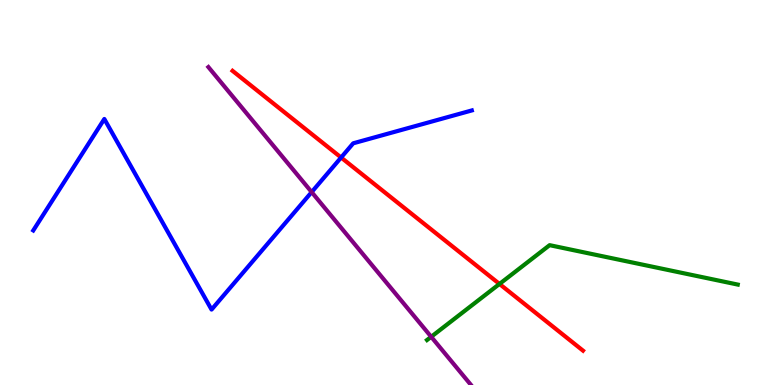[{'lines': ['blue', 'red'], 'intersections': [{'x': 4.4, 'y': 5.91}]}, {'lines': ['green', 'red'], 'intersections': [{'x': 6.44, 'y': 2.62}]}, {'lines': ['purple', 'red'], 'intersections': []}, {'lines': ['blue', 'green'], 'intersections': []}, {'lines': ['blue', 'purple'], 'intersections': [{'x': 4.02, 'y': 5.01}]}, {'lines': ['green', 'purple'], 'intersections': [{'x': 5.56, 'y': 1.25}]}]